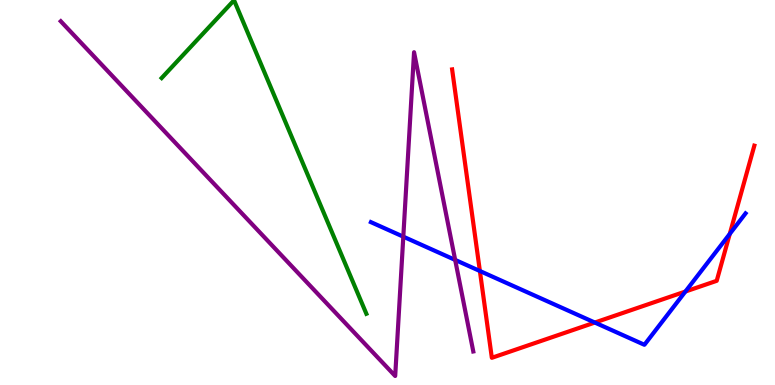[{'lines': ['blue', 'red'], 'intersections': [{'x': 6.19, 'y': 2.96}, {'x': 7.68, 'y': 1.62}, {'x': 8.84, 'y': 2.43}, {'x': 9.42, 'y': 3.92}]}, {'lines': ['green', 'red'], 'intersections': []}, {'lines': ['purple', 'red'], 'intersections': []}, {'lines': ['blue', 'green'], 'intersections': []}, {'lines': ['blue', 'purple'], 'intersections': [{'x': 5.2, 'y': 3.85}, {'x': 5.87, 'y': 3.25}]}, {'lines': ['green', 'purple'], 'intersections': []}]